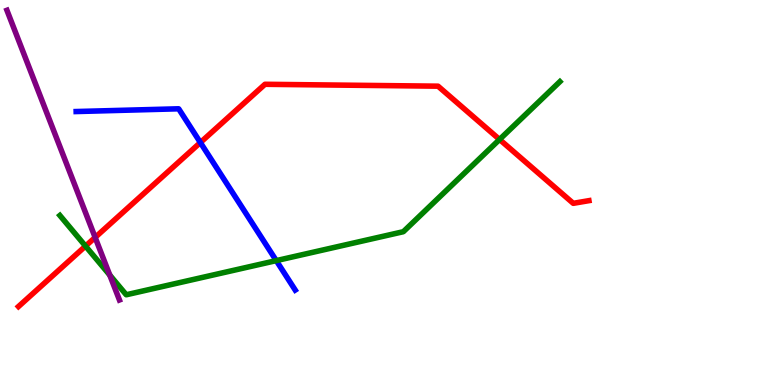[{'lines': ['blue', 'red'], 'intersections': [{'x': 2.59, 'y': 6.3}]}, {'lines': ['green', 'red'], 'intersections': [{'x': 1.1, 'y': 3.61}, {'x': 6.45, 'y': 6.38}]}, {'lines': ['purple', 'red'], 'intersections': [{'x': 1.23, 'y': 3.83}]}, {'lines': ['blue', 'green'], 'intersections': [{'x': 3.56, 'y': 3.23}]}, {'lines': ['blue', 'purple'], 'intersections': []}, {'lines': ['green', 'purple'], 'intersections': [{'x': 1.42, 'y': 2.85}]}]